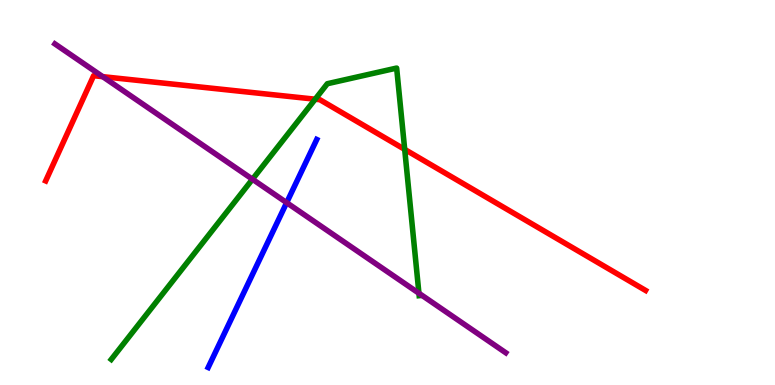[{'lines': ['blue', 'red'], 'intersections': []}, {'lines': ['green', 'red'], 'intersections': [{'x': 4.07, 'y': 7.42}, {'x': 5.22, 'y': 6.12}]}, {'lines': ['purple', 'red'], 'intersections': [{'x': 1.33, 'y': 8.01}]}, {'lines': ['blue', 'green'], 'intersections': []}, {'lines': ['blue', 'purple'], 'intersections': [{'x': 3.7, 'y': 4.74}]}, {'lines': ['green', 'purple'], 'intersections': [{'x': 3.26, 'y': 5.34}, {'x': 5.41, 'y': 2.38}]}]